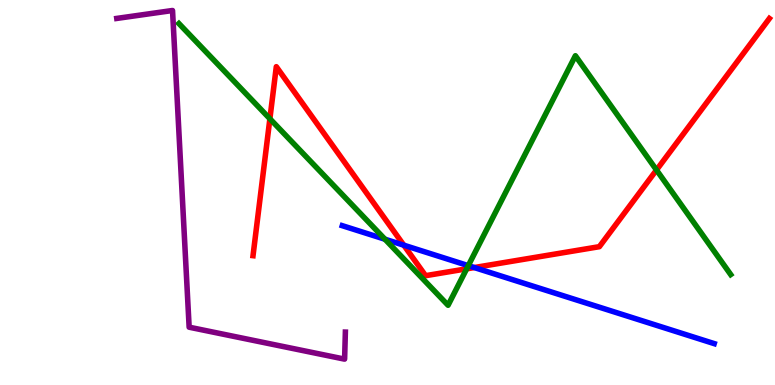[{'lines': ['blue', 'red'], 'intersections': [{'x': 5.21, 'y': 3.63}, {'x': 6.12, 'y': 3.05}]}, {'lines': ['green', 'red'], 'intersections': [{'x': 3.48, 'y': 6.92}, {'x': 6.02, 'y': 3.02}, {'x': 8.47, 'y': 5.58}]}, {'lines': ['purple', 'red'], 'intersections': []}, {'lines': ['blue', 'green'], 'intersections': [{'x': 4.97, 'y': 3.79}, {'x': 6.04, 'y': 3.1}]}, {'lines': ['blue', 'purple'], 'intersections': []}, {'lines': ['green', 'purple'], 'intersections': []}]